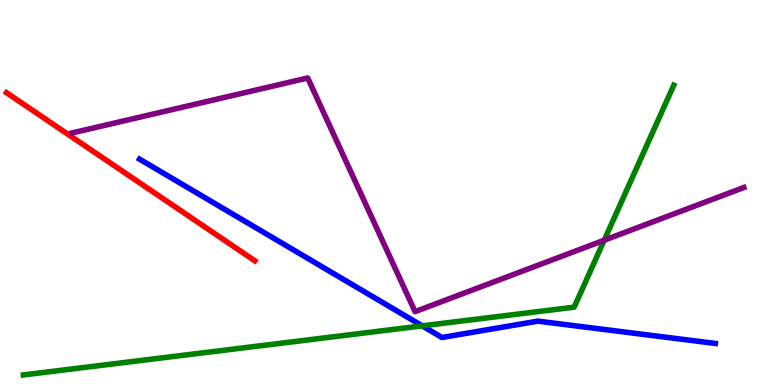[{'lines': ['blue', 'red'], 'intersections': []}, {'lines': ['green', 'red'], 'intersections': []}, {'lines': ['purple', 'red'], 'intersections': []}, {'lines': ['blue', 'green'], 'intersections': [{'x': 5.45, 'y': 1.54}]}, {'lines': ['blue', 'purple'], 'intersections': []}, {'lines': ['green', 'purple'], 'intersections': [{'x': 7.8, 'y': 3.76}]}]